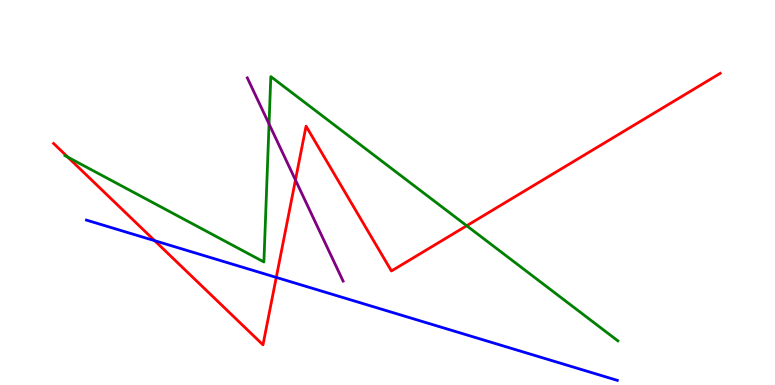[{'lines': ['blue', 'red'], 'intersections': [{'x': 2.0, 'y': 3.75}, {'x': 3.56, 'y': 2.79}]}, {'lines': ['green', 'red'], 'intersections': [{'x': 0.876, 'y': 5.92}, {'x': 6.02, 'y': 4.14}]}, {'lines': ['purple', 'red'], 'intersections': [{'x': 3.81, 'y': 5.32}]}, {'lines': ['blue', 'green'], 'intersections': []}, {'lines': ['blue', 'purple'], 'intersections': []}, {'lines': ['green', 'purple'], 'intersections': [{'x': 3.47, 'y': 6.78}]}]